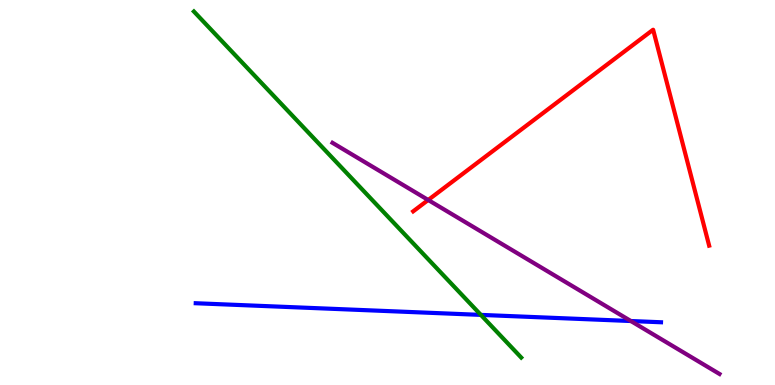[{'lines': ['blue', 'red'], 'intersections': []}, {'lines': ['green', 'red'], 'intersections': []}, {'lines': ['purple', 'red'], 'intersections': [{'x': 5.53, 'y': 4.81}]}, {'lines': ['blue', 'green'], 'intersections': [{'x': 6.2, 'y': 1.82}]}, {'lines': ['blue', 'purple'], 'intersections': [{'x': 8.14, 'y': 1.66}]}, {'lines': ['green', 'purple'], 'intersections': []}]